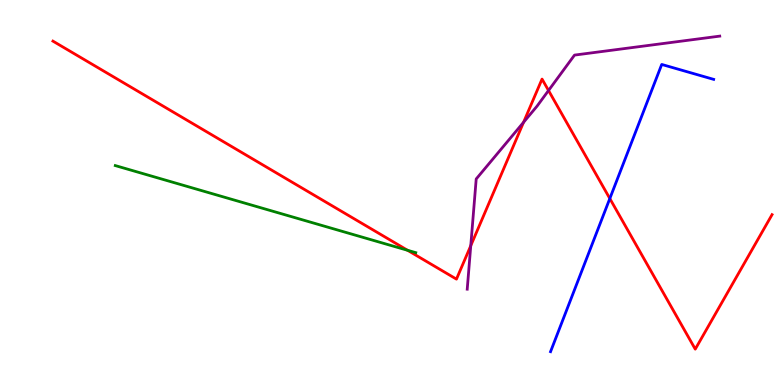[{'lines': ['blue', 'red'], 'intersections': [{'x': 7.87, 'y': 4.84}]}, {'lines': ['green', 'red'], 'intersections': [{'x': 5.26, 'y': 3.5}]}, {'lines': ['purple', 'red'], 'intersections': [{'x': 6.07, 'y': 3.62}, {'x': 6.76, 'y': 6.82}, {'x': 7.08, 'y': 7.65}]}, {'lines': ['blue', 'green'], 'intersections': []}, {'lines': ['blue', 'purple'], 'intersections': []}, {'lines': ['green', 'purple'], 'intersections': []}]